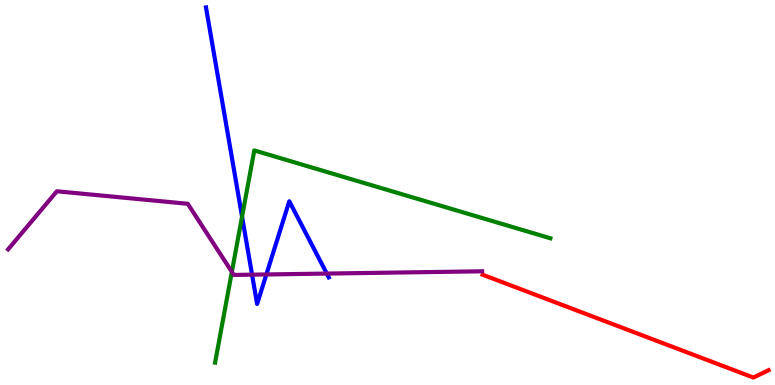[{'lines': ['blue', 'red'], 'intersections': []}, {'lines': ['green', 'red'], 'intersections': []}, {'lines': ['purple', 'red'], 'intersections': []}, {'lines': ['blue', 'green'], 'intersections': [{'x': 3.12, 'y': 4.37}]}, {'lines': ['blue', 'purple'], 'intersections': [{'x': 3.25, 'y': 2.87}, {'x': 3.44, 'y': 2.87}, {'x': 4.22, 'y': 2.89}]}, {'lines': ['green', 'purple'], 'intersections': [{'x': 2.99, 'y': 2.94}]}]